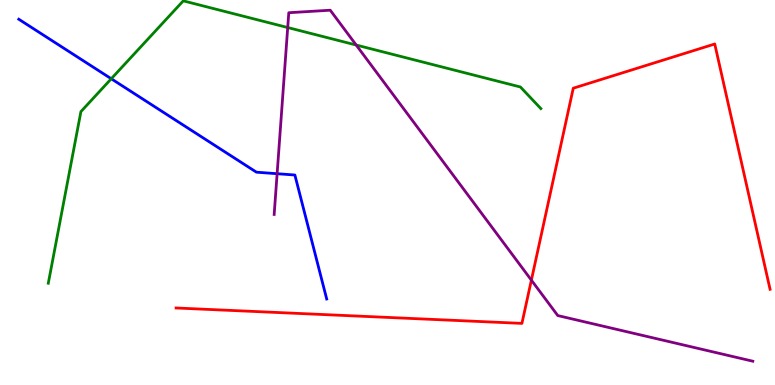[{'lines': ['blue', 'red'], 'intersections': []}, {'lines': ['green', 'red'], 'intersections': []}, {'lines': ['purple', 'red'], 'intersections': [{'x': 6.86, 'y': 2.72}]}, {'lines': ['blue', 'green'], 'intersections': [{'x': 1.44, 'y': 7.95}]}, {'lines': ['blue', 'purple'], 'intersections': [{'x': 3.58, 'y': 5.49}]}, {'lines': ['green', 'purple'], 'intersections': [{'x': 3.71, 'y': 9.28}, {'x': 4.6, 'y': 8.83}]}]